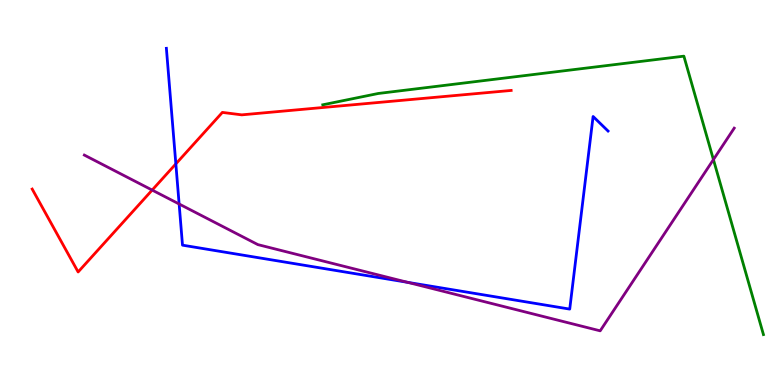[{'lines': ['blue', 'red'], 'intersections': [{'x': 2.27, 'y': 5.74}]}, {'lines': ['green', 'red'], 'intersections': []}, {'lines': ['purple', 'red'], 'intersections': [{'x': 1.96, 'y': 5.06}]}, {'lines': ['blue', 'green'], 'intersections': []}, {'lines': ['blue', 'purple'], 'intersections': [{'x': 2.31, 'y': 4.7}, {'x': 5.26, 'y': 2.67}]}, {'lines': ['green', 'purple'], 'intersections': [{'x': 9.21, 'y': 5.86}]}]